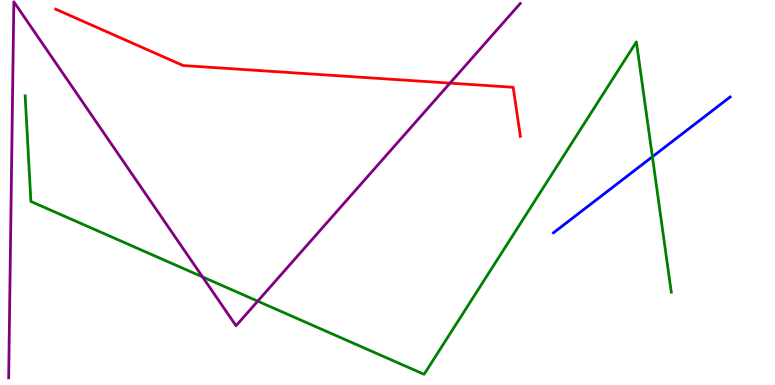[{'lines': ['blue', 'red'], 'intersections': []}, {'lines': ['green', 'red'], 'intersections': []}, {'lines': ['purple', 'red'], 'intersections': [{'x': 5.81, 'y': 7.84}]}, {'lines': ['blue', 'green'], 'intersections': [{'x': 8.42, 'y': 5.93}]}, {'lines': ['blue', 'purple'], 'intersections': []}, {'lines': ['green', 'purple'], 'intersections': [{'x': 2.61, 'y': 2.81}, {'x': 3.33, 'y': 2.18}]}]